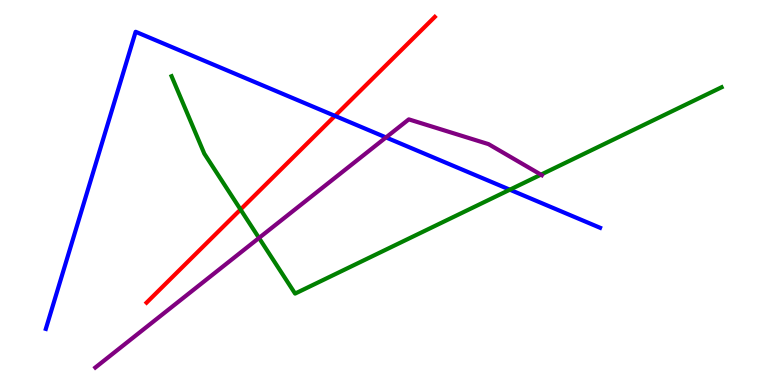[{'lines': ['blue', 'red'], 'intersections': [{'x': 4.32, 'y': 6.99}]}, {'lines': ['green', 'red'], 'intersections': [{'x': 3.1, 'y': 4.56}]}, {'lines': ['purple', 'red'], 'intersections': []}, {'lines': ['blue', 'green'], 'intersections': [{'x': 6.58, 'y': 5.07}]}, {'lines': ['blue', 'purple'], 'intersections': [{'x': 4.98, 'y': 6.43}]}, {'lines': ['green', 'purple'], 'intersections': [{'x': 3.34, 'y': 3.82}, {'x': 6.98, 'y': 5.46}]}]